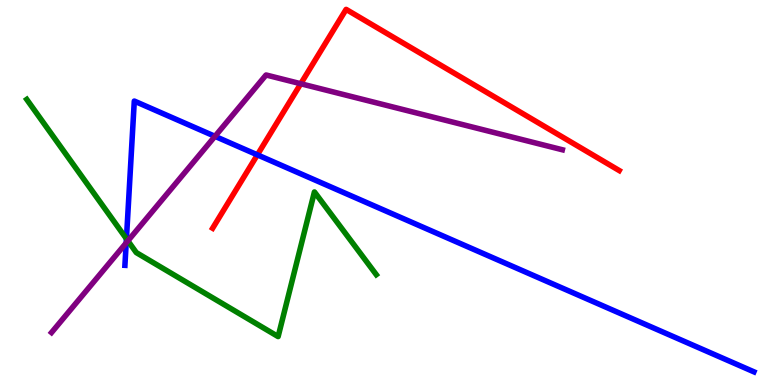[{'lines': ['blue', 'red'], 'intersections': [{'x': 3.32, 'y': 5.98}]}, {'lines': ['green', 'red'], 'intersections': []}, {'lines': ['purple', 'red'], 'intersections': [{'x': 3.88, 'y': 7.83}]}, {'lines': ['blue', 'green'], 'intersections': [{'x': 1.63, 'y': 3.8}]}, {'lines': ['blue', 'purple'], 'intersections': [{'x': 1.63, 'y': 3.69}, {'x': 2.77, 'y': 6.46}]}, {'lines': ['green', 'purple'], 'intersections': [{'x': 1.65, 'y': 3.74}]}]